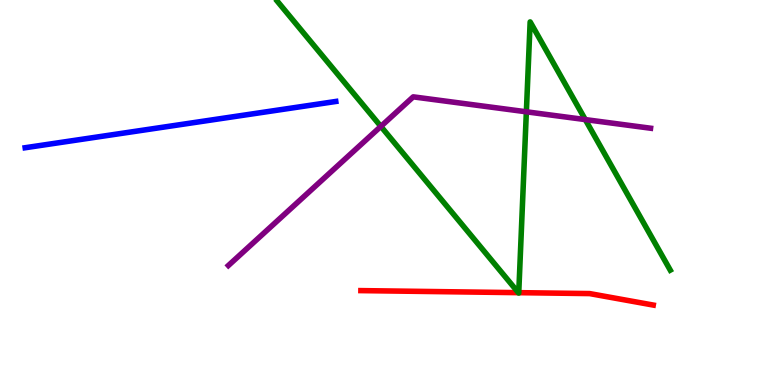[{'lines': ['blue', 'red'], 'intersections': []}, {'lines': ['green', 'red'], 'intersections': [{'x': 6.69, 'y': 2.4}, {'x': 6.69, 'y': 2.4}]}, {'lines': ['purple', 'red'], 'intersections': []}, {'lines': ['blue', 'green'], 'intersections': []}, {'lines': ['blue', 'purple'], 'intersections': []}, {'lines': ['green', 'purple'], 'intersections': [{'x': 4.91, 'y': 6.72}, {'x': 6.79, 'y': 7.1}, {'x': 7.55, 'y': 6.89}]}]